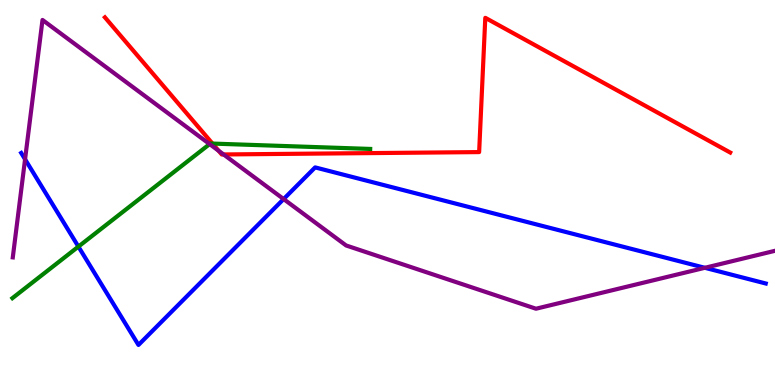[{'lines': ['blue', 'red'], 'intersections': []}, {'lines': ['green', 'red'], 'intersections': [{'x': 2.74, 'y': 6.27}]}, {'lines': ['purple', 'red'], 'intersections': [{'x': 2.82, 'y': 6.08}, {'x': 2.88, 'y': 5.99}]}, {'lines': ['blue', 'green'], 'intersections': [{'x': 1.01, 'y': 3.59}]}, {'lines': ['blue', 'purple'], 'intersections': [{'x': 0.323, 'y': 5.86}, {'x': 3.66, 'y': 4.83}, {'x': 9.09, 'y': 3.04}]}, {'lines': ['green', 'purple'], 'intersections': [{'x': 2.7, 'y': 6.26}]}]